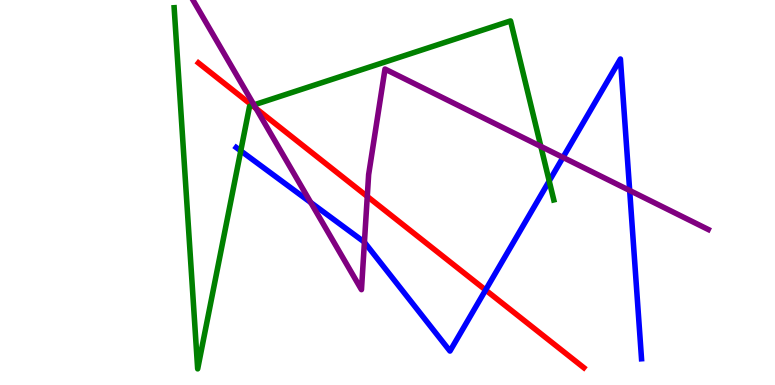[{'lines': ['blue', 'red'], 'intersections': [{'x': 6.27, 'y': 2.47}]}, {'lines': ['green', 'red'], 'intersections': [{'x': 3.25, 'y': 7.26}]}, {'lines': ['purple', 'red'], 'intersections': [{'x': 3.3, 'y': 7.18}, {'x': 4.74, 'y': 4.9}]}, {'lines': ['blue', 'green'], 'intersections': [{'x': 3.11, 'y': 6.08}, {'x': 7.09, 'y': 5.3}]}, {'lines': ['blue', 'purple'], 'intersections': [{'x': 4.01, 'y': 4.74}, {'x': 4.7, 'y': 3.71}, {'x': 7.26, 'y': 5.91}, {'x': 8.12, 'y': 5.05}]}, {'lines': ['green', 'purple'], 'intersections': [{'x': 3.28, 'y': 7.28}, {'x': 6.98, 'y': 6.2}]}]